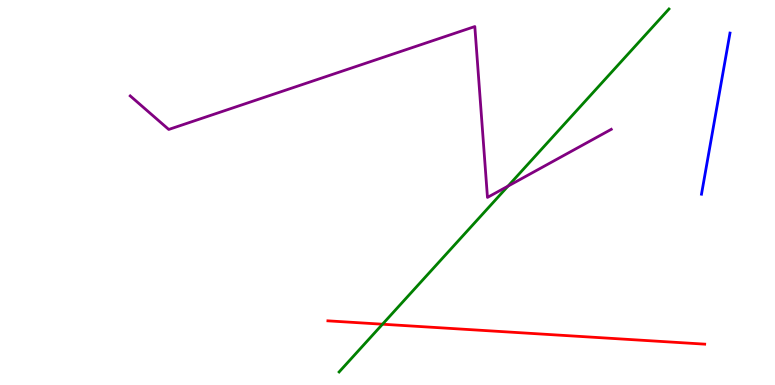[{'lines': ['blue', 'red'], 'intersections': []}, {'lines': ['green', 'red'], 'intersections': [{'x': 4.94, 'y': 1.58}]}, {'lines': ['purple', 'red'], 'intersections': []}, {'lines': ['blue', 'green'], 'intersections': []}, {'lines': ['blue', 'purple'], 'intersections': []}, {'lines': ['green', 'purple'], 'intersections': [{'x': 6.56, 'y': 5.17}]}]